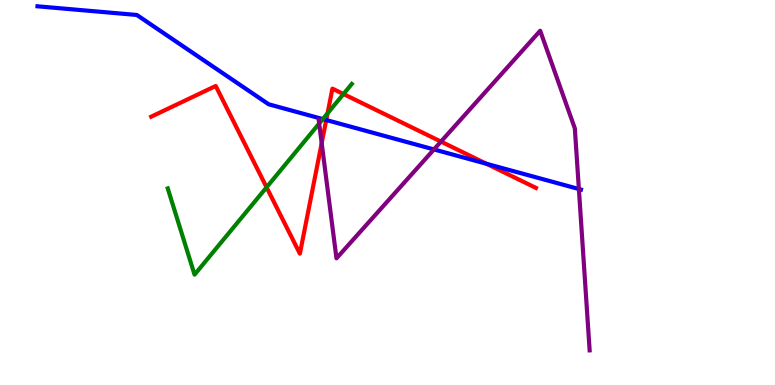[{'lines': ['blue', 'red'], 'intersections': [{'x': 4.21, 'y': 6.88}, {'x': 6.28, 'y': 5.75}]}, {'lines': ['green', 'red'], 'intersections': [{'x': 3.44, 'y': 5.13}, {'x': 4.23, 'y': 7.06}, {'x': 4.43, 'y': 7.56}]}, {'lines': ['purple', 'red'], 'intersections': [{'x': 4.15, 'y': 6.28}, {'x': 5.69, 'y': 6.32}]}, {'lines': ['blue', 'green'], 'intersections': [{'x': 4.17, 'y': 6.91}]}, {'lines': ['blue', 'purple'], 'intersections': [{'x': 5.6, 'y': 6.12}, {'x': 7.47, 'y': 5.09}]}, {'lines': ['green', 'purple'], 'intersections': [{'x': 4.12, 'y': 6.79}]}]